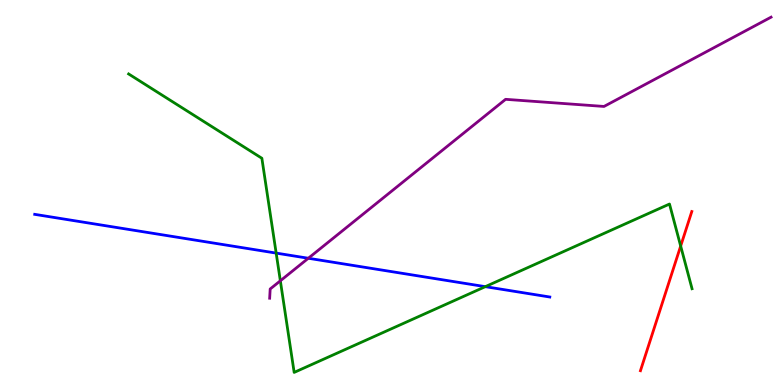[{'lines': ['blue', 'red'], 'intersections': []}, {'lines': ['green', 'red'], 'intersections': [{'x': 8.78, 'y': 3.61}]}, {'lines': ['purple', 'red'], 'intersections': []}, {'lines': ['blue', 'green'], 'intersections': [{'x': 3.56, 'y': 3.43}, {'x': 6.26, 'y': 2.55}]}, {'lines': ['blue', 'purple'], 'intersections': [{'x': 3.98, 'y': 3.29}]}, {'lines': ['green', 'purple'], 'intersections': [{'x': 3.62, 'y': 2.71}]}]